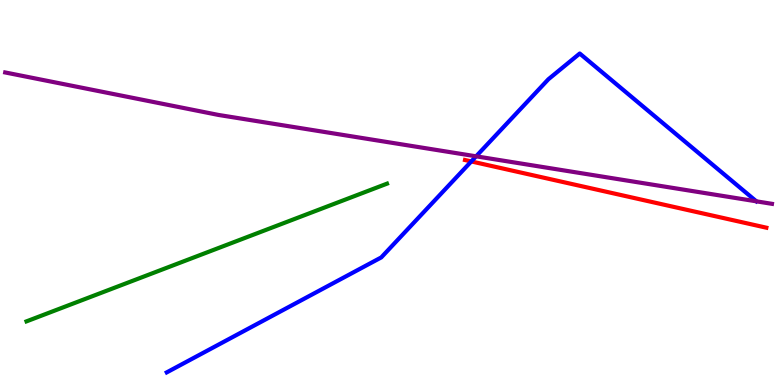[{'lines': ['blue', 'red'], 'intersections': [{'x': 6.08, 'y': 5.81}]}, {'lines': ['green', 'red'], 'intersections': []}, {'lines': ['purple', 'red'], 'intersections': []}, {'lines': ['blue', 'green'], 'intersections': []}, {'lines': ['blue', 'purple'], 'intersections': [{'x': 6.14, 'y': 5.94}]}, {'lines': ['green', 'purple'], 'intersections': []}]